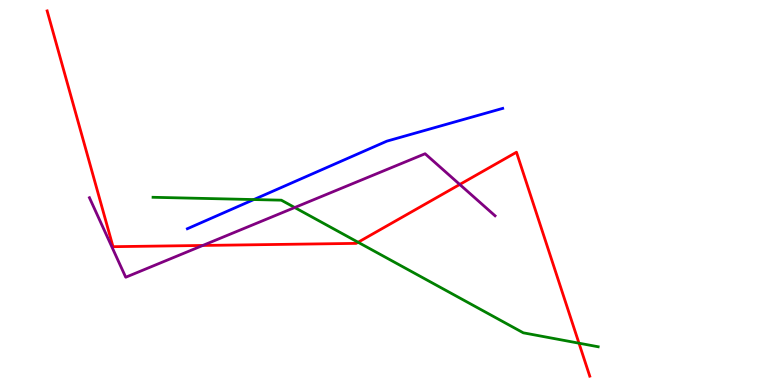[{'lines': ['blue', 'red'], 'intersections': []}, {'lines': ['green', 'red'], 'intersections': [{'x': 4.62, 'y': 3.71}, {'x': 7.47, 'y': 1.09}]}, {'lines': ['purple', 'red'], 'intersections': [{'x': 2.62, 'y': 3.62}, {'x': 5.93, 'y': 5.21}]}, {'lines': ['blue', 'green'], 'intersections': [{'x': 3.28, 'y': 4.82}]}, {'lines': ['blue', 'purple'], 'intersections': []}, {'lines': ['green', 'purple'], 'intersections': [{'x': 3.8, 'y': 4.61}]}]